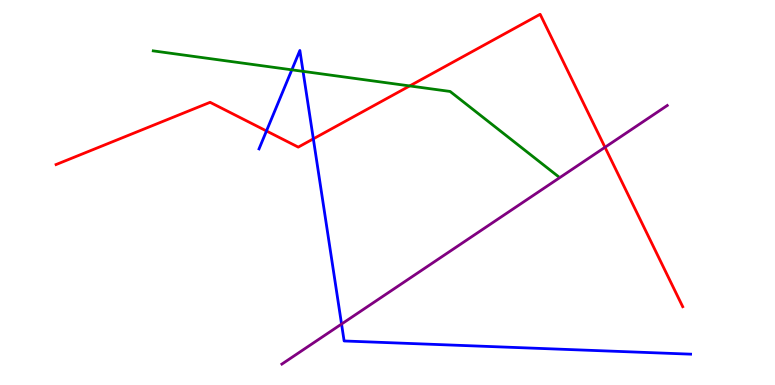[{'lines': ['blue', 'red'], 'intersections': [{'x': 3.44, 'y': 6.6}, {'x': 4.04, 'y': 6.39}]}, {'lines': ['green', 'red'], 'intersections': [{'x': 5.29, 'y': 7.77}]}, {'lines': ['purple', 'red'], 'intersections': [{'x': 7.81, 'y': 6.17}]}, {'lines': ['blue', 'green'], 'intersections': [{'x': 3.77, 'y': 8.19}, {'x': 3.91, 'y': 8.15}]}, {'lines': ['blue', 'purple'], 'intersections': [{'x': 4.41, 'y': 1.58}]}, {'lines': ['green', 'purple'], 'intersections': []}]